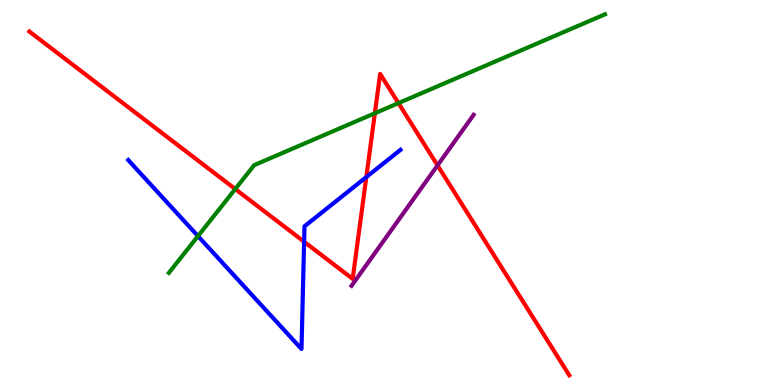[{'lines': ['blue', 'red'], 'intersections': [{'x': 3.92, 'y': 3.72}, {'x': 4.73, 'y': 5.4}]}, {'lines': ['green', 'red'], 'intersections': [{'x': 3.04, 'y': 5.09}, {'x': 4.84, 'y': 7.06}, {'x': 5.14, 'y': 7.32}]}, {'lines': ['purple', 'red'], 'intersections': [{'x': 5.65, 'y': 5.7}]}, {'lines': ['blue', 'green'], 'intersections': [{'x': 2.55, 'y': 3.87}]}, {'lines': ['blue', 'purple'], 'intersections': []}, {'lines': ['green', 'purple'], 'intersections': []}]